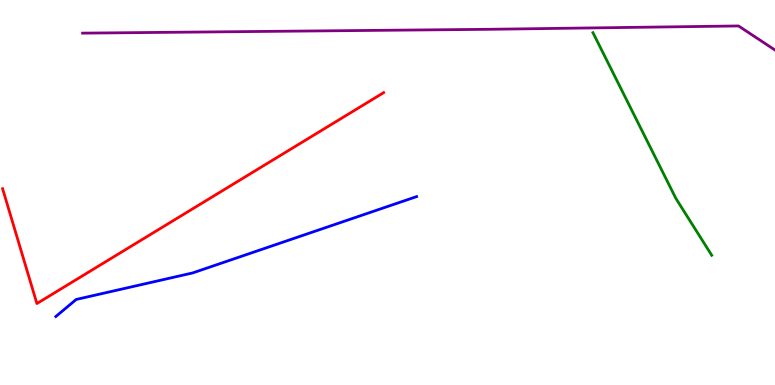[{'lines': ['blue', 'red'], 'intersections': []}, {'lines': ['green', 'red'], 'intersections': []}, {'lines': ['purple', 'red'], 'intersections': []}, {'lines': ['blue', 'green'], 'intersections': []}, {'lines': ['blue', 'purple'], 'intersections': []}, {'lines': ['green', 'purple'], 'intersections': []}]